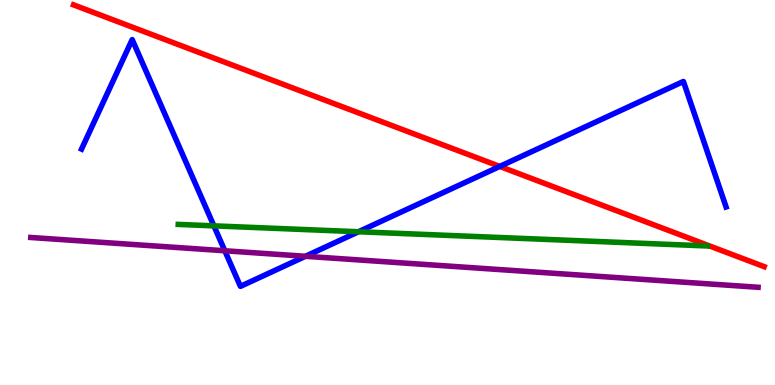[{'lines': ['blue', 'red'], 'intersections': [{'x': 6.45, 'y': 5.68}]}, {'lines': ['green', 'red'], 'intersections': []}, {'lines': ['purple', 'red'], 'intersections': []}, {'lines': ['blue', 'green'], 'intersections': [{'x': 2.76, 'y': 4.13}, {'x': 4.63, 'y': 3.98}]}, {'lines': ['blue', 'purple'], 'intersections': [{'x': 2.9, 'y': 3.49}, {'x': 3.94, 'y': 3.34}]}, {'lines': ['green', 'purple'], 'intersections': []}]